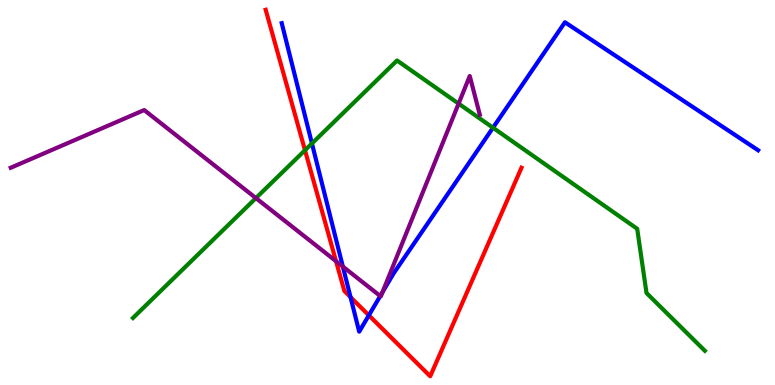[{'lines': ['blue', 'red'], 'intersections': [{'x': 4.52, 'y': 2.28}, {'x': 4.76, 'y': 1.81}]}, {'lines': ['green', 'red'], 'intersections': [{'x': 3.94, 'y': 6.1}]}, {'lines': ['purple', 'red'], 'intersections': [{'x': 4.34, 'y': 3.22}]}, {'lines': ['blue', 'green'], 'intersections': [{'x': 4.02, 'y': 6.27}, {'x': 6.36, 'y': 6.68}]}, {'lines': ['blue', 'purple'], 'intersections': [{'x': 4.42, 'y': 3.08}, {'x': 4.91, 'y': 2.31}, {'x': 4.94, 'y': 2.41}]}, {'lines': ['green', 'purple'], 'intersections': [{'x': 3.3, 'y': 4.85}, {'x': 5.92, 'y': 7.31}]}]